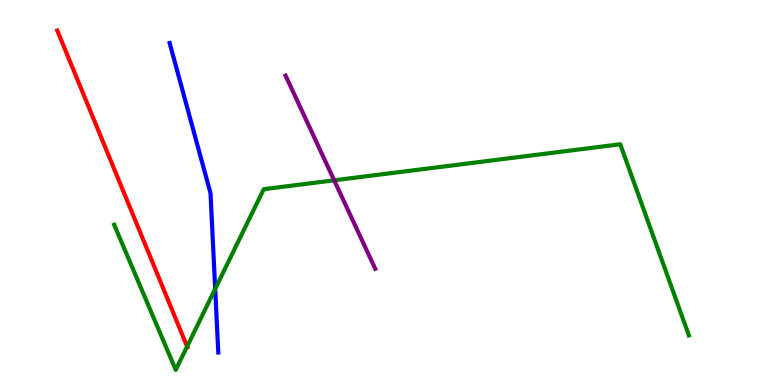[{'lines': ['blue', 'red'], 'intersections': []}, {'lines': ['green', 'red'], 'intersections': [{'x': 2.41, 'y': 1.0}]}, {'lines': ['purple', 'red'], 'intersections': []}, {'lines': ['blue', 'green'], 'intersections': [{'x': 2.78, 'y': 2.5}]}, {'lines': ['blue', 'purple'], 'intersections': []}, {'lines': ['green', 'purple'], 'intersections': [{'x': 4.31, 'y': 5.32}]}]